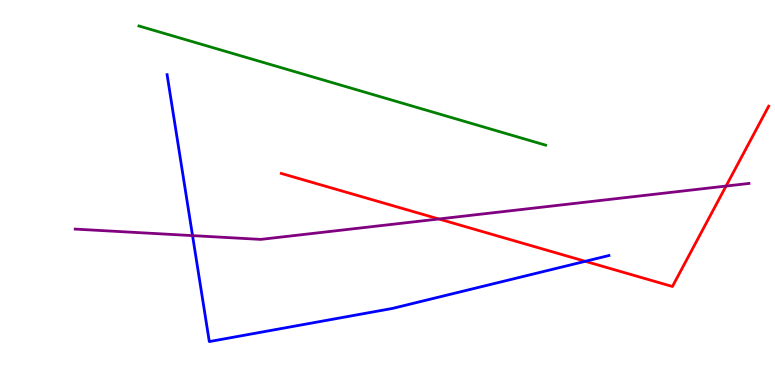[{'lines': ['blue', 'red'], 'intersections': [{'x': 7.55, 'y': 3.21}]}, {'lines': ['green', 'red'], 'intersections': []}, {'lines': ['purple', 'red'], 'intersections': [{'x': 5.66, 'y': 4.31}, {'x': 9.37, 'y': 5.17}]}, {'lines': ['blue', 'green'], 'intersections': []}, {'lines': ['blue', 'purple'], 'intersections': [{'x': 2.48, 'y': 3.88}]}, {'lines': ['green', 'purple'], 'intersections': []}]